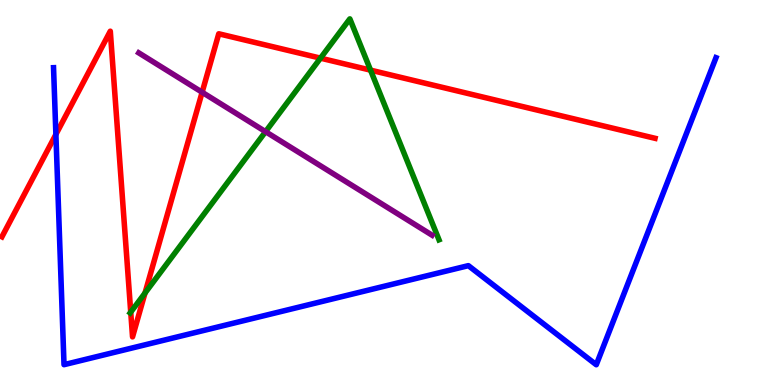[{'lines': ['blue', 'red'], 'intersections': [{'x': 0.721, 'y': 6.51}]}, {'lines': ['green', 'red'], 'intersections': [{'x': 1.69, 'y': 1.89}, {'x': 1.87, 'y': 2.39}, {'x': 4.14, 'y': 8.49}, {'x': 4.78, 'y': 8.18}]}, {'lines': ['purple', 'red'], 'intersections': [{'x': 2.61, 'y': 7.6}]}, {'lines': ['blue', 'green'], 'intersections': []}, {'lines': ['blue', 'purple'], 'intersections': []}, {'lines': ['green', 'purple'], 'intersections': [{'x': 3.43, 'y': 6.58}]}]